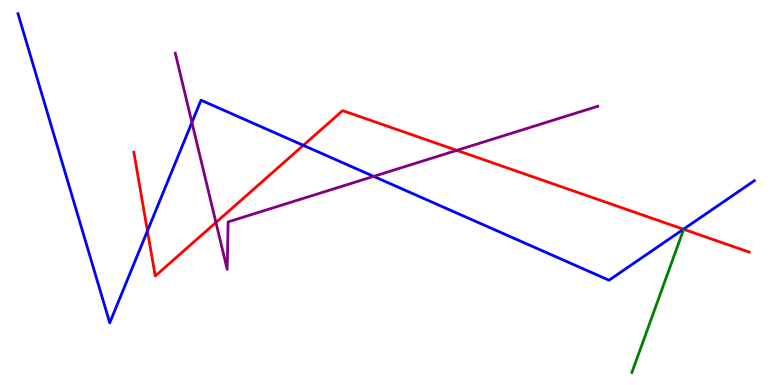[{'lines': ['blue', 'red'], 'intersections': [{'x': 1.9, 'y': 4.0}, {'x': 3.91, 'y': 6.22}, {'x': 8.82, 'y': 4.05}]}, {'lines': ['green', 'red'], 'intersections': []}, {'lines': ['purple', 'red'], 'intersections': [{'x': 2.79, 'y': 4.22}, {'x': 5.89, 'y': 6.09}]}, {'lines': ['blue', 'green'], 'intersections': []}, {'lines': ['blue', 'purple'], 'intersections': [{'x': 2.48, 'y': 6.82}, {'x': 4.82, 'y': 5.42}]}, {'lines': ['green', 'purple'], 'intersections': []}]